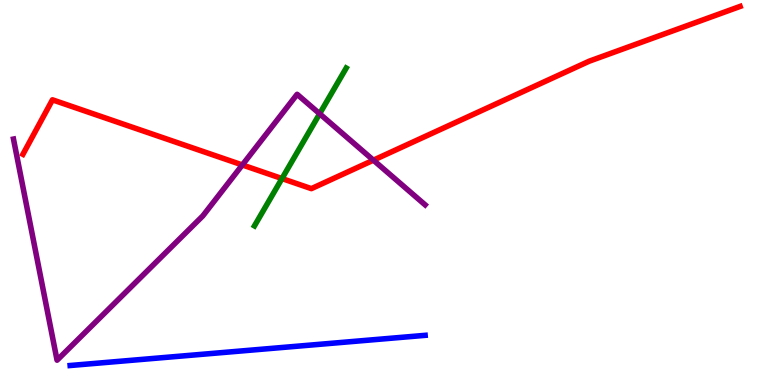[{'lines': ['blue', 'red'], 'intersections': []}, {'lines': ['green', 'red'], 'intersections': [{'x': 3.64, 'y': 5.36}]}, {'lines': ['purple', 'red'], 'intersections': [{'x': 3.13, 'y': 5.72}, {'x': 4.82, 'y': 5.84}]}, {'lines': ['blue', 'green'], 'intersections': []}, {'lines': ['blue', 'purple'], 'intersections': []}, {'lines': ['green', 'purple'], 'intersections': [{'x': 4.12, 'y': 7.05}]}]